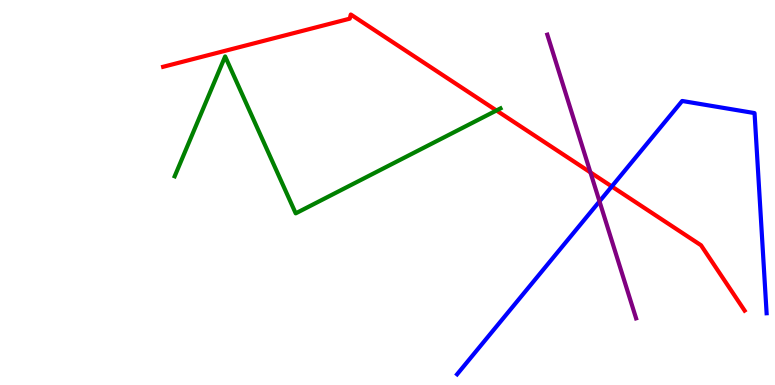[{'lines': ['blue', 'red'], 'intersections': [{'x': 7.89, 'y': 5.16}]}, {'lines': ['green', 'red'], 'intersections': [{'x': 6.41, 'y': 7.13}]}, {'lines': ['purple', 'red'], 'intersections': [{'x': 7.62, 'y': 5.52}]}, {'lines': ['blue', 'green'], 'intersections': []}, {'lines': ['blue', 'purple'], 'intersections': [{'x': 7.74, 'y': 4.77}]}, {'lines': ['green', 'purple'], 'intersections': []}]